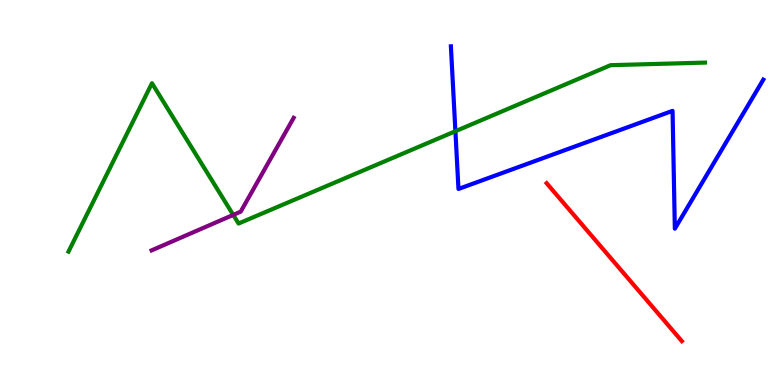[{'lines': ['blue', 'red'], 'intersections': []}, {'lines': ['green', 'red'], 'intersections': []}, {'lines': ['purple', 'red'], 'intersections': []}, {'lines': ['blue', 'green'], 'intersections': [{'x': 5.88, 'y': 6.59}]}, {'lines': ['blue', 'purple'], 'intersections': []}, {'lines': ['green', 'purple'], 'intersections': [{'x': 3.01, 'y': 4.42}]}]